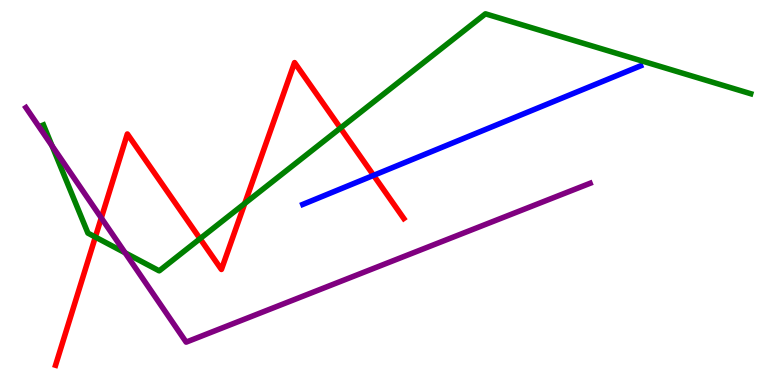[{'lines': ['blue', 'red'], 'intersections': [{'x': 4.82, 'y': 5.45}]}, {'lines': ['green', 'red'], 'intersections': [{'x': 1.23, 'y': 3.84}, {'x': 2.58, 'y': 3.8}, {'x': 3.16, 'y': 4.72}, {'x': 4.39, 'y': 6.67}]}, {'lines': ['purple', 'red'], 'intersections': [{'x': 1.31, 'y': 4.34}]}, {'lines': ['blue', 'green'], 'intersections': []}, {'lines': ['blue', 'purple'], 'intersections': []}, {'lines': ['green', 'purple'], 'intersections': [{'x': 0.672, 'y': 6.21}, {'x': 1.61, 'y': 3.43}]}]